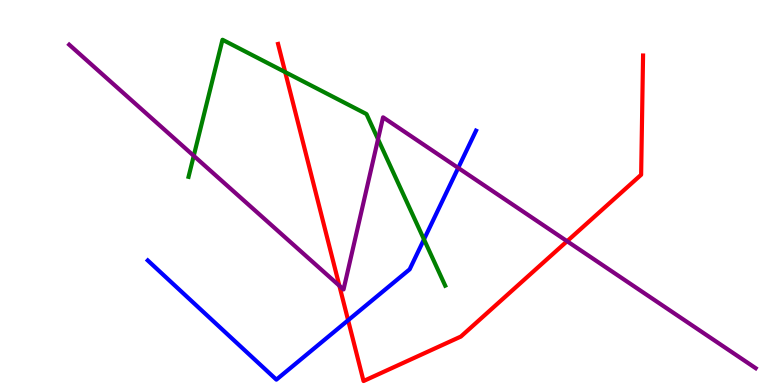[{'lines': ['blue', 'red'], 'intersections': [{'x': 4.49, 'y': 1.68}]}, {'lines': ['green', 'red'], 'intersections': [{'x': 3.68, 'y': 8.13}]}, {'lines': ['purple', 'red'], 'intersections': [{'x': 4.38, 'y': 2.58}, {'x': 7.32, 'y': 3.73}]}, {'lines': ['blue', 'green'], 'intersections': [{'x': 5.47, 'y': 3.78}]}, {'lines': ['blue', 'purple'], 'intersections': [{'x': 5.91, 'y': 5.64}]}, {'lines': ['green', 'purple'], 'intersections': [{'x': 2.5, 'y': 5.95}, {'x': 4.88, 'y': 6.38}]}]